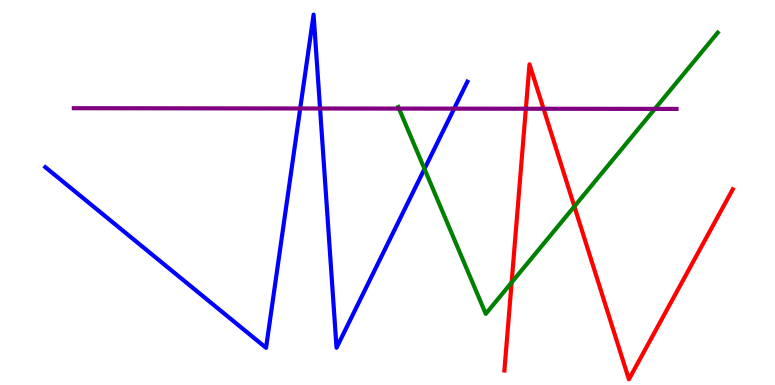[{'lines': ['blue', 'red'], 'intersections': []}, {'lines': ['green', 'red'], 'intersections': [{'x': 6.6, 'y': 2.66}, {'x': 7.41, 'y': 4.64}]}, {'lines': ['purple', 'red'], 'intersections': [{'x': 6.79, 'y': 7.18}, {'x': 7.01, 'y': 7.18}]}, {'lines': ['blue', 'green'], 'intersections': [{'x': 5.48, 'y': 5.61}]}, {'lines': ['blue', 'purple'], 'intersections': [{'x': 3.87, 'y': 7.18}, {'x': 4.13, 'y': 7.18}, {'x': 5.86, 'y': 7.18}]}, {'lines': ['green', 'purple'], 'intersections': [{'x': 5.15, 'y': 7.18}, {'x': 8.45, 'y': 7.17}]}]